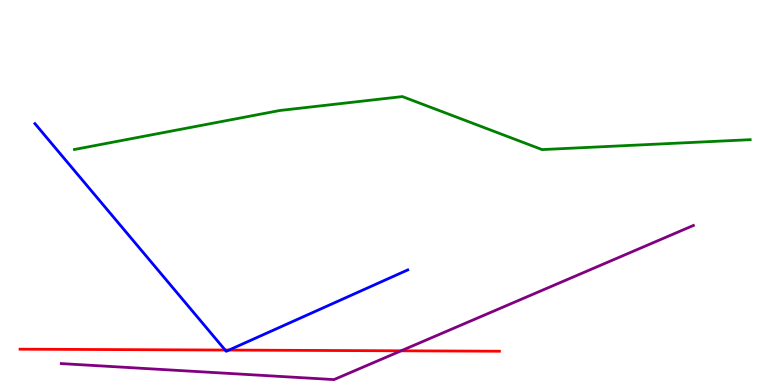[{'lines': ['blue', 'red'], 'intersections': [{'x': 2.91, 'y': 0.908}, {'x': 2.95, 'y': 0.907}]}, {'lines': ['green', 'red'], 'intersections': []}, {'lines': ['purple', 'red'], 'intersections': [{'x': 5.18, 'y': 0.888}]}, {'lines': ['blue', 'green'], 'intersections': []}, {'lines': ['blue', 'purple'], 'intersections': []}, {'lines': ['green', 'purple'], 'intersections': []}]